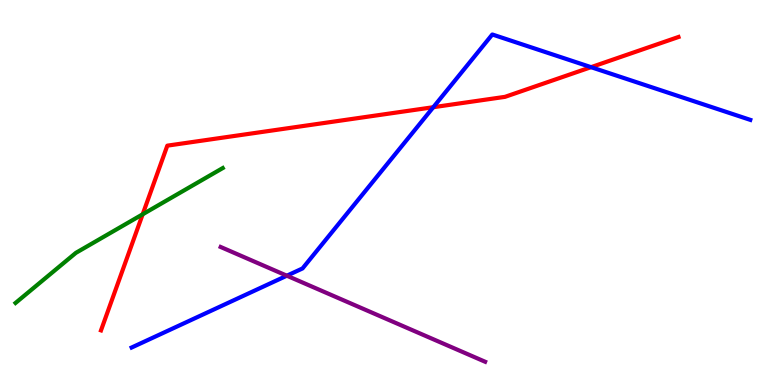[{'lines': ['blue', 'red'], 'intersections': [{'x': 5.59, 'y': 7.22}, {'x': 7.63, 'y': 8.26}]}, {'lines': ['green', 'red'], 'intersections': [{'x': 1.84, 'y': 4.43}]}, {'lines': ['purple', 'red'], 'intersections': []}, {'lines': ['blue', 'green'], 'intersections': []}, {'lines': ['blue', 'purple'], 'intersections': [{'x': 3.7, 'y': 2.84}]}, {'lines': ['green', 'purple'], 'intersections': []}]